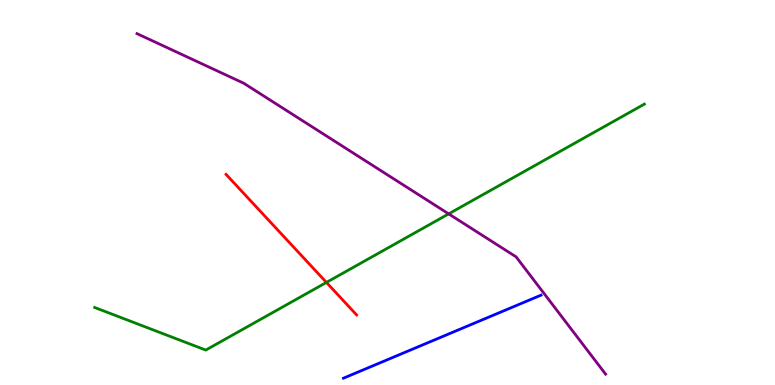[{'lines': ['blue', 'red'], 'intersections': []}, {'lines': ['green', 'red'], 'intersections': [{'x': 4.21, 'y': 2.66}]}, {'lines': ['purple', 'red'], 'intersections': []}, {'lines': ['blue', 'green'], 'intersections': []}, {'lines': ['blue', 'purple'], 'intersections': []}, {'lines': ['green', 'purple'], 'intersections': [{'x': 5.79, 'y': 4.44}]}]